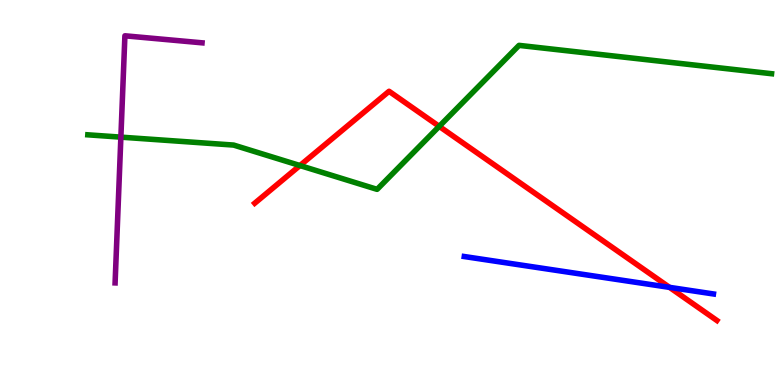[{'lines': ['blue', 'red'], 'intersections': [{'x': 8.64, 'y': 2.54}]}, {'lines': ['green', 'red'], 'intersections': [{'x': 3.87, 'y': 5.7}, {'x': 5.67, 'y': 6.72}]}, {'lines': ['purple', 'red'], 'intersections': []}, {'lines': ['blue', 'green'], 'intersections': []}, {'lines': ['blue', 'purple'], 'intersections': []}, {'lines': ['green', 'purple'], 'intersections': [{'x': 1.56, 'y': 6.44}]}]